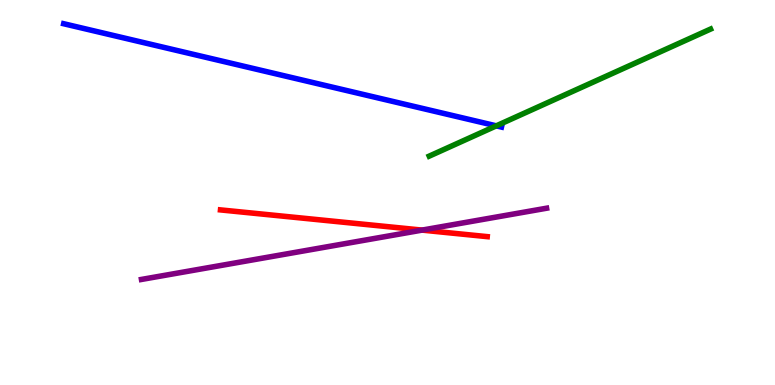[{'lines': ['blue', 'red'], 'intersections': []}, {'lines': ['green', 'red'], 'intersections': []}, {'lines': ['purple', 'red'], 'intersections': [{'x': 5.45, 'y': 4.02}]}, {'lines': ['blue', 'green'], 'intersections': [{'x': 6.4, 'y': 6.73}]}, {'lines': ['blue', 'purple'], 'intersections': []}, {'lines': ['green', 'purple'], 'intersections': []}]